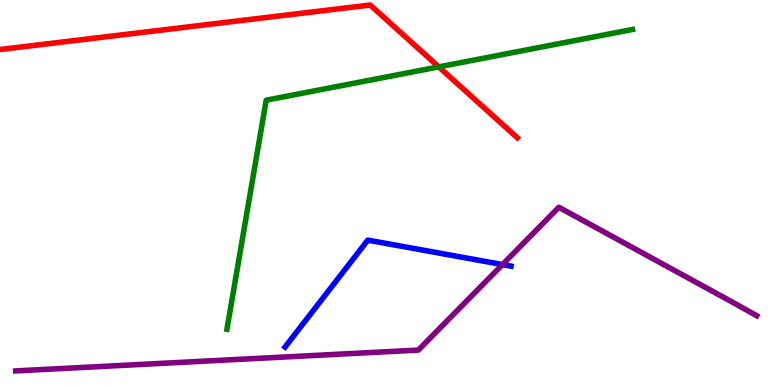[{'lines': ['blue', 'red'], 'intersections': []}, {'lines': ['green', 'red'], 'intersections': [{'x': 5.66, 'y': 8.26}]}, {'lines': ['purple', 'red'], 'intersections': []}, {'lines': ['blue', 'green'], 'intersections': []}, {'lines': ['blue', 'purple'], 'intersections': [{'x': 6.48, 'y': 3.13}]}, {'lines': ['green', 'purple'], 'intersections': []}]